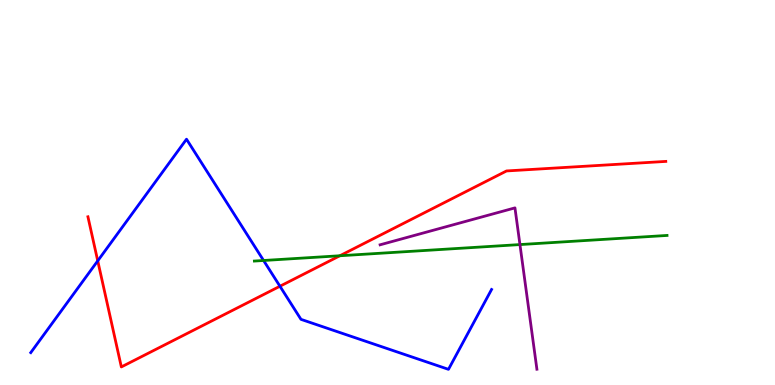[{'lines': ['blue', 'red'], 'intersections': [{'x': 1.26, 'y': 3.22}, {'x': 3.61, 'y': 2.57}]}, {'lines': ['green', 'red'], 'intersections': [{'x': 4.39, 'y': 3.36}]}, {'lines': ['purple', 'red'], 'intersections': []}, {'lines': ['blue', 'green'], 'intersections': [{'x': 3.4, 'y': 3.23}]}, {'lines': ['blue', 'purple'], 'intersections': []}, {'lines': ['green', 'purple'], 'intersections': [{'x': 6.71, 'y': 3.65}]}]